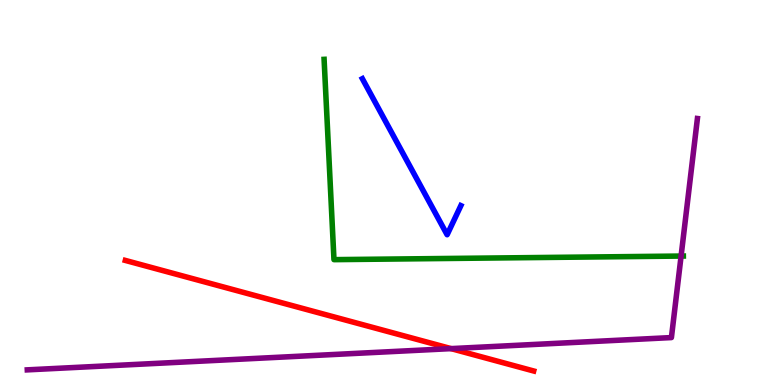[{'lines': ['blue', 'red'], 'intersections': []}, {'lines': ['green', 'red'], 'intersections': []}, {'lines': ['purple', 'red'], 'intersections': [{'x': 5.82, 'y': 0.945}]}, {'lines': ['blue', 'green'], 'intersections': []}, {'lines': ['blue', 'purple'], 'intersections': []}, {'lines': ['green', 'purple'], 'intersections': [{'x': 8.79, 'y': 3.35}]}]